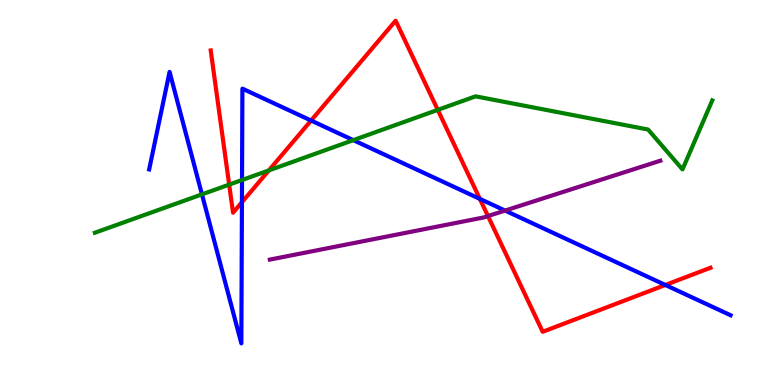[{'lines': ['blue', 'red'], 'intersections': [{'x': 3.12, 'y': 4.75}, {'x': 4.01, 'y': 6.87}, {'x': 6.19, 'y': 4.83}, {'x': 8.59, 'y': 2.6}]}, {'lines': ['green', 'red'], 'intersections': [{'x': 2.96, 'y': 5.2}, {'x': 3.47, 'y': 5.57}, {'x': 5.65, 'y': 7.15}]}, {'lines': ['purple', 'red'], 'intersections': [{'x': 6.3, 'y': 4.39}]}, {'lines': ['blue', 'green'], 'intersections': [{'x': 2.61, 'y': 4.95}, {'x': 3.12, 'y': 5.32}, {'x': 4.56, 'y': 6.36}]}, {'lines': ['blue', 'purple'], 'intersections': [{'x': 6.52, 'y': 4.53}]}, {'lines': ['green', 'purple'], 'intersections': []}]